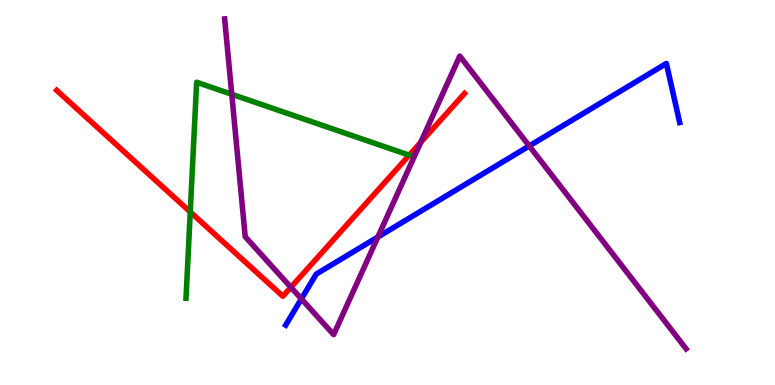[{'lines': ['blue', 'red'], 'intersections': []}, {'lines': ['green', 'red'], 'intersections': [{'x': 2.45, 'y': 4.5}, {'x': 5.28, 'y': 5.97}]}, {'lines': ['purple', 'red'], 'intersections': [{'x': 3.75, 'y': 2.54}, {'x': 5.43, 'y': 6.3}]}, {'lines': ['blue', 'green'], 'intersections': []}, {'lines': ['blue', 'purple'], 'intersections': [{'x': 3.89, 'y': 2.24}, {'x': 4.88, 'y': 3.84}, {'x': 6.83, 'y': 6.21}]}, {'lines': ['green', 'purple'], 'intersections': [{'x': 2.99, 'y': 7.55}]}]